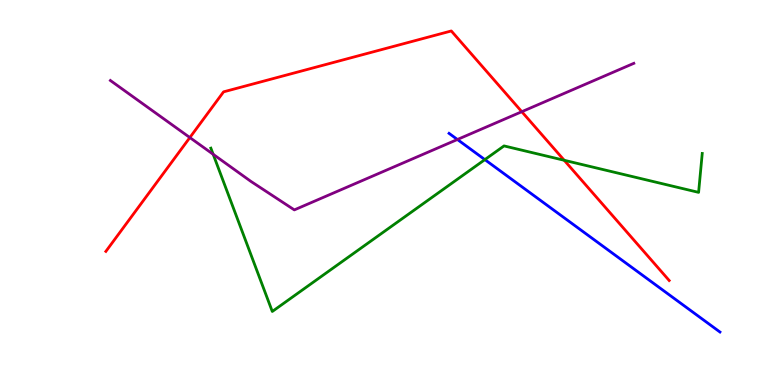[{'lines': ['blue', 'red'], 'intersections': []}, {'lines': ['green', 'red'], 'intersections': [{'x': 7.28, 'y': 5.84}]}, {'lines': ['purple', 'red'], 'intersections': [{'x': 2.45, 'y': 6.43}, {'x': 6.73, 'y': 7.1}]}, {'lines': ['blue', 'green'], 'intersections': [{'x': 6.26, 'y': 5.85}]}, {'lines': ['blue', 'purple'], 'intersections': [{'x': 5.9, 'y': 6.38}]}, {'lines': ['green', 'purple'], 'intersections': [{'x': 2.75, 'y': 5.99}]}]